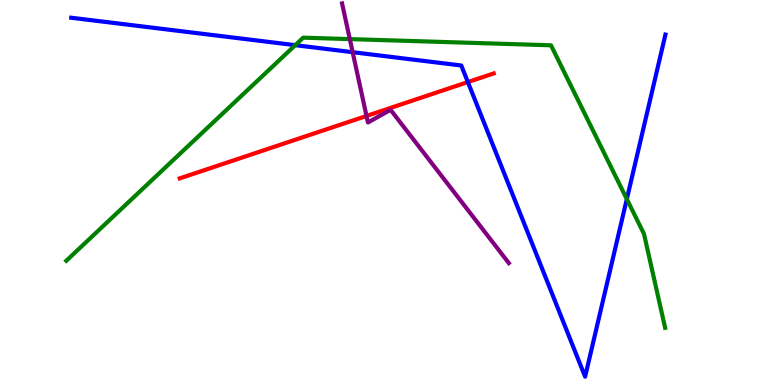[{'lines': ['blue', 'red'], 'intersections': [{'x': 6.04, 'y': 7.87}]}, {'lines': ['green', 'red'], 'intersections': []}, {'lines': ['purple', 'red'], 'intersections': [{'x': 4.73, 'y': 6.99}]}, {'lines': ['blue', 'green'], 'intersections': [{'x': 3.81, 'y': 8.83}, {'x': 8.09, 'y': 4.83}]}, {'lines': ['blue', 'purple'], 'intersections': [{'x': 4.55, 'y': 8.64}]}, {'lines': ['green', 'purple'], 'intersections': [{'x': 4.51, 'y': 8.98}]}]